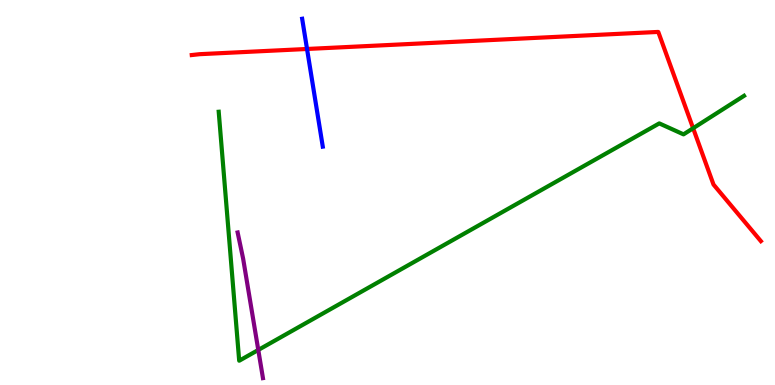[{'lines': ['blue', 'red'], 'intersections': [{'x': 3.96, 'y': 8.73}]}, {'lines': ['green', 'red'], 'intersections': [{'x': 8.94, 'y': 6.67}]}, {'lines': ['purple', 'red'], 'intersections': []}, {'lines': ['blue', 'green'], 'intersections': []}, {'lines': ['blue', 'purple'], 'intersections': []}, {'lines': ['green', 'purple'], 'intersections': [{'x': 3.33, 'y': 0.91}]}]